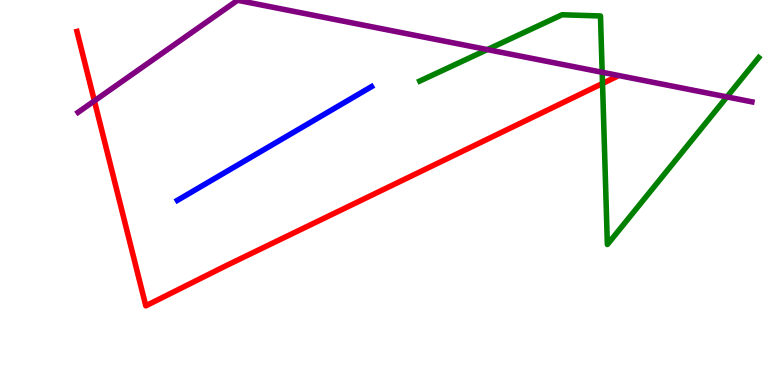[{'lines': ['blue', 'red'], 'intersections': []}, {'lines': ['green', 'red'], 'intersections': [{'x': 7.77, 'y': 7.83}]}, {'lines': ['purple', 'red'], 'intersections': [{'x': 1.22, 'y': 7.38}]}, {'lines': ['blue', 'green'], 'intersections': []}, {'lines': ['blue', 'purple'], 'intersections': []}, {'lines': ['green', 'purple'], 'intersections': [{'x': 6.29, 'y': 8.71}, {'x': 7.77, 'y': 8.12}, {'x': 9.38, 'y': 7.48}]}]